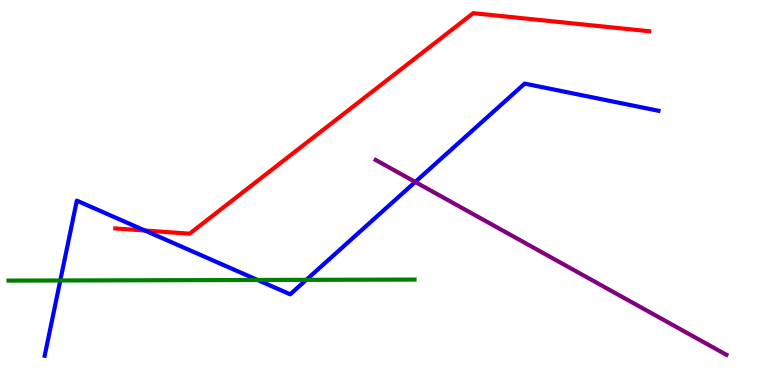[{'lines': ['blue', 'red'], 'intersections': [{'x': 1.87, 'y': 4.01}]}, {'lines': ['green', 'red'], 'intersections': []}, {'lines': ['purple', 'red'], 'intersections': []}, {'lines': ['blue', 'green'], 'intersections': [{'x': 0.778, 'y': 2.72}, {'x': 3.32, 'y': 2.73}, {'x': 3.95, 'y': 2.73}]}, {'lines': ['blue', 'purple'], 'intersections': [{'x': 5.36, 'y': 5.27}]}, {'lines': ['green', 'purple'], 'intersections': []}]